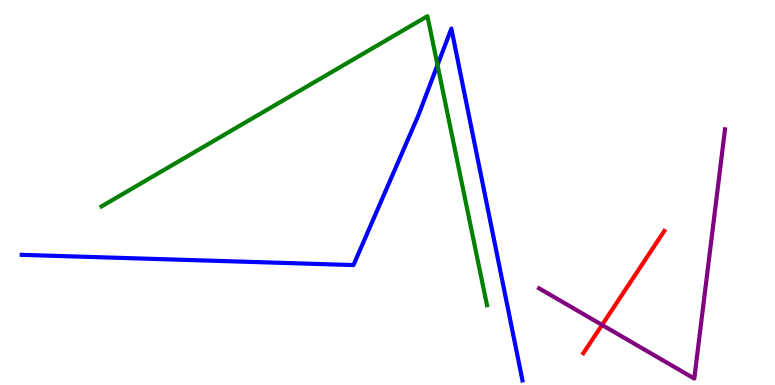[{'lines': ['blue', 'red'], 'intersections': []}, {'lines': ['green', 'red'], 'intersections': []}, {'lines': ['purple', 'red'], 'intersections': [{'x': 7.77, 'y': 1.56}]}, {'lines': ['blue', 'green'], 'intersections': [{'x': 5.65, 'y': 8.31}]}, {'lines': ['blue', 'purple'], 'intersections': []}, {'lines': ['green', 'purple'], 'intersections': []}]